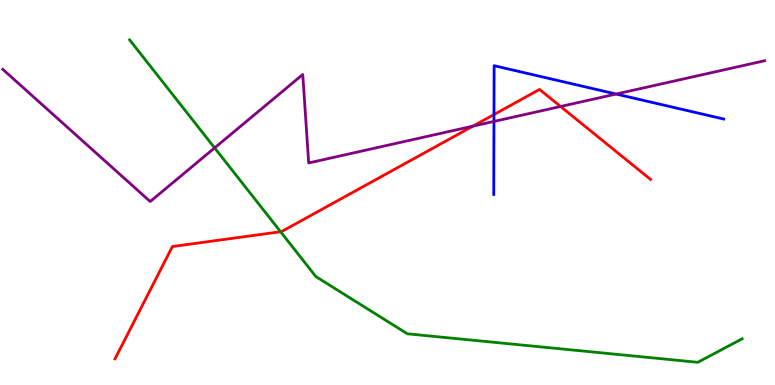[{'lines': ['blue', 'red'], 'intersections': [{'x': 6.37, 'y': 7.02}]}, {'lines': ['green', 'red'], 'intersections': [{'x': 3.62, 'y': 3.98}]}, {'lines': ['purple', 'red'], 'intersections': [{'x': 6.1, 'y': 6.72}, {'x': 7.23, 'y': 7.23}]}, {'lines': ['blue', 'green'], 'intersections': []}, {'lines': ['blue', 'purple'], 'intersections': [{'x': 6.37, 'y': 6.85}, {'x': 7.95, 'y': 7.56}]}, {'lines': ['green', 'purple'], 'intersections': [{'x': 2.77, 'y': 6.16}]}]